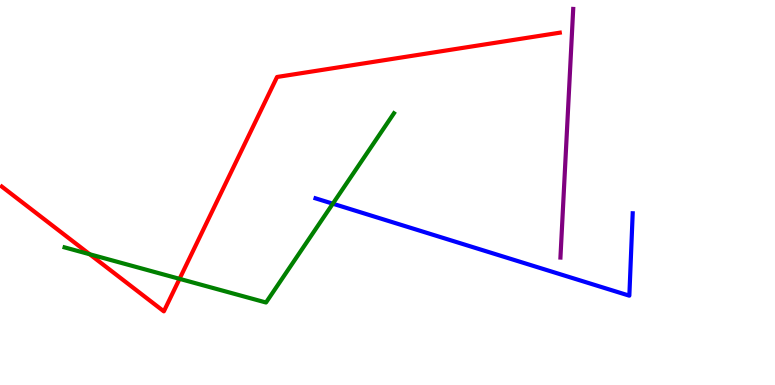[{'lines': ['blue', 'red'], 'intersections': []}, {'lines': ['green', 'red'], 'intersections': [{'x': 1.16, 'y': 3.4}, {'x': 2.32, 'y': 2.76}]}, {'lines': ['purple', 'red'], 'intersections': []}, {'lines': ['blue', 'green'], 'intersections': [{'x': 4.29, 'y': 4.71}]}, {'lines': ['blue', 'purple'], 'intersections': []}, {'lines': ['green', 'purple'], 'intersections': []}]